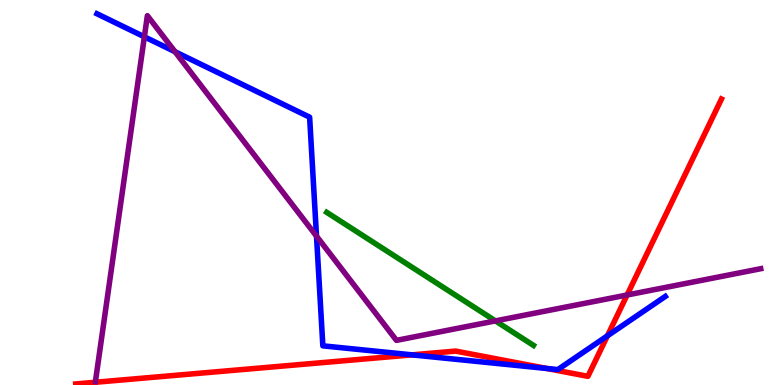[{'lines': ['blue', 'red'], 'intersections': [{'x': 5.32, 'y': 0.783}, {'x': 7.06, 'y': 0.429}, {'x': 7.84, 'y': 1.28}]}, {'lines': ['green', 'red'], 'intersections': []}, {'lines': ['purple', 'red'], 'intersections': [{'x': 8.09, 'y': 2.34}]}, {'lines': ['blue', 'green'], 'intersections': []}, {'lines': ['blue', 'purple'], 'intersections': [{'x': 1.86, 'y': 9.04}, {'x': 2.26, 'y': 8.66}, {'x': 4.08, 'y': 3.87}]}, {'lines': ['green', 'purple'], 'intersections': [{'x': 6.39, 'y': 1.67}]}]